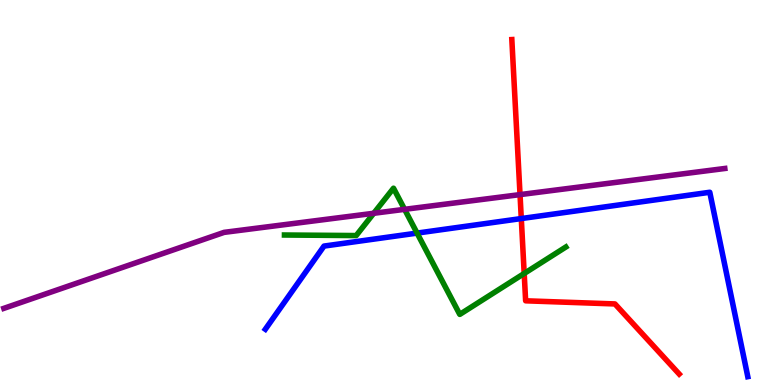[{'lines': ['blue', 'red'], 'intersections': [{'x': 6.73, 'y': 4.32}]}, {'lines': ['green', 'red'], 'intersections': [{'x': 6.76, 'y': 2.9}]}, {'lines': ['purple', 'red'], 'intersections': [{'x': 6.71, 'y': 4.95}]}, {'lines': ['blue', 'green'], 'intersections': [{'x': 5.38, 'y': 3.95}]}, {'lines': ['blue', 'purple'], 'intersections': []}, {'lines': ['green', 'purple'], 'intersections': [{'x': 4.82, 'y': 4.46}, {'x': 5.22, 'y': 4.56}]}]